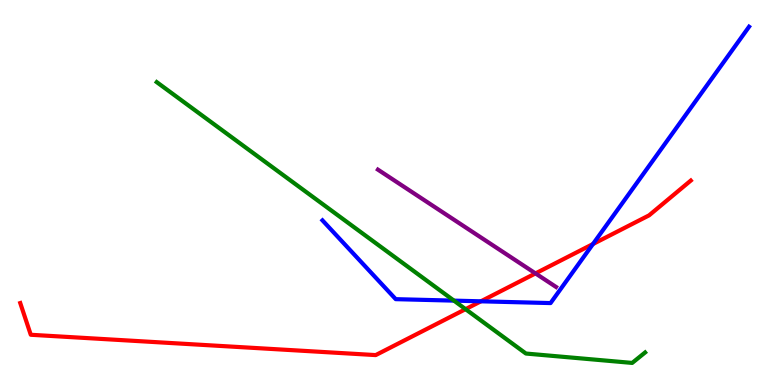[{'lines': ['blue', 'red'], 'intersections': [{'x': 6.21, 'y': 2.17}, {'x': 7.65, 'y': 3.66}]}, {'lines': ['green', 'red'], 'intersections': [{'x': 6.01, 'y': 1.97}]}, {'lines': ['purple', 'red'], 'intersections': [{'x': 6.91, 'y': 2.9}]}, {'lines': ['blue', 'green'], 'intersections': [{'x': 5.86, 'y': 2.19}]}, {'lines': ['blue', 'purple'], 'intersections': []}, {'lines': ['green', 'purple'], 'intersections': []}]